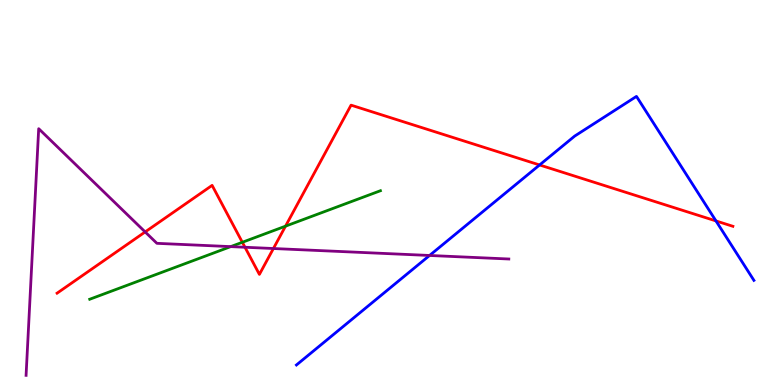[{'lines': ['blue', 'red'], 'intersections': [{'x': 6.96, 'y': 5.72}, {'x': 9.24, 'y': 4.26}]}, {'lines': ['green', 'red'], 'intersections': [{'x': 3.13, 'y': 3.71}, {'x': 3.68, 'y': 4.13}]}, {'lines': ['purple', 'red'], 'intersections': [{'x': 1.87, 'y': 3.98}, {'x': 3.16, 'y': 3.58}, {'x': 3.53, 'y': 3.54}]}, {'lines': ['blue', 'green'], 'intersections': []}, {'lines': ['blue', 'purple'], 'intersections': [{'x': 5.54, 'y': 3.36}]}, {'lines': ['green', 'purple'], 'intersections': [{'x': 2.98, 'y': 3.59}]}]